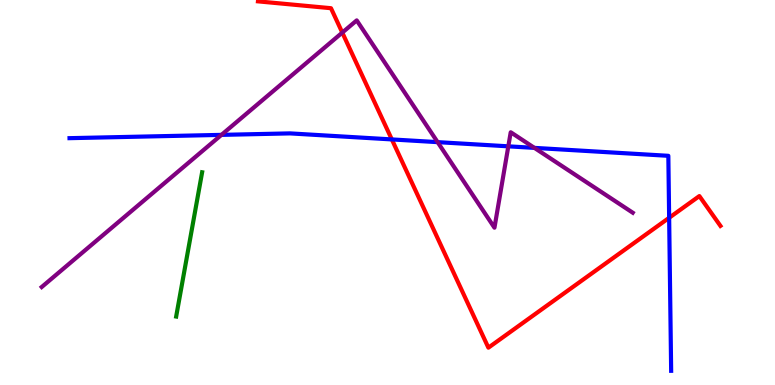[{'lines': ['blue', 'red'], 'intersections': [{'x': 5.06, 'y': 6.38}, {'x': 8.63, 'y': 4.34}]}, {'lines': ['green', 'red'], 'intersections': []}, {'lines': ['purple', 'red'], 'intersections': [{'x': 4.42, 'y': 9.15}]}, {'lines': ['blue', 'green'], 'intersections': []}, {'lines': ['blue', 'purple'], 'intersections': [{'x': 2.86, 'y': 6.5}, {'x': 5.65, 'y': 6.31}, {'x': 6.56, 'y': 6.2}, {'x': 6.9, 'y': 6.16}]}, {'lines': ['green', 'purple'], 'intersections': []}]